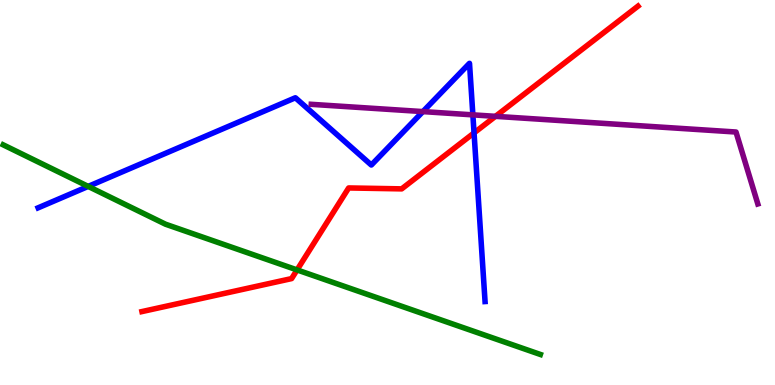[{'lines': ['blue', 'red'], 'intersections': [{'x': 6.12, 'y': 6.55}]}, {'lines': ['green', 'red'], 'intersections': [{'x': 3.83, 'y': 2.99}]}, {'lines': ['purple', 'red'], 'intersections': [{'x': 6.39, 'y': 6.98}]}, {'lines': ['blue', 'green'], 'intersections': [{'x': 1.14, 'y': 5.16}]}, {'lines': ['blue', 'purple'], 'intersections': [{'x': 5.46, 'y': 7.1}, {'x': 6.1, 'y': 7.02}]}, {'lines': ['green', 'purple'], 'intersections': []}]